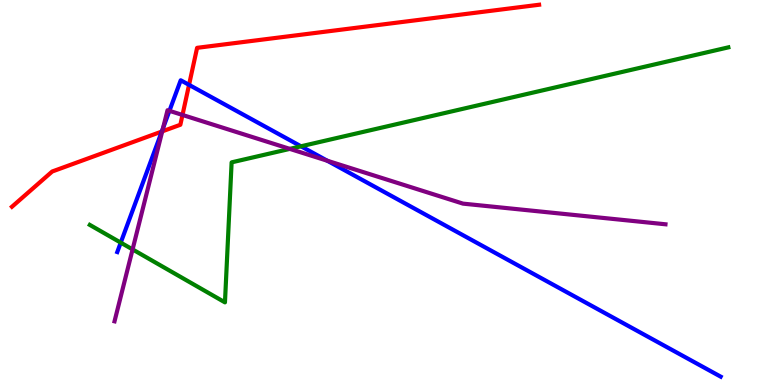[{'lines': ['blue', 'red'], 'intersections': [{'x': 2.09, 'y': 6.58}, {'x': 2.44, 'y': 7.8}]}, {'lines': ['green', 'red'], 'intersections': []}, {'lines': ['purple', 'red'], 'intersections': [{'x': 2.09, 'y': 6.59}, {'x': 2.35, 'y': 7.01}]}, {'lines': ['blue', 'green'], 'intersections': [{'x': 1.56, 'y': 3.7}, {'x': 3.88, 'y': 6.2}]}, {'lines': ['blue', 'purple'], 'intersections': [{'x': 2.1, 'y': 6.67}, {'x': 2.19, 'y': 7.12}, {'x': 4.22, 'y': 5.83}]}, {'lines': ['green', 'purple'], 'intersections': [{'x': 1.71, 'y': 3.52}, {'x': 3.74, 'y': 6.13}]}]